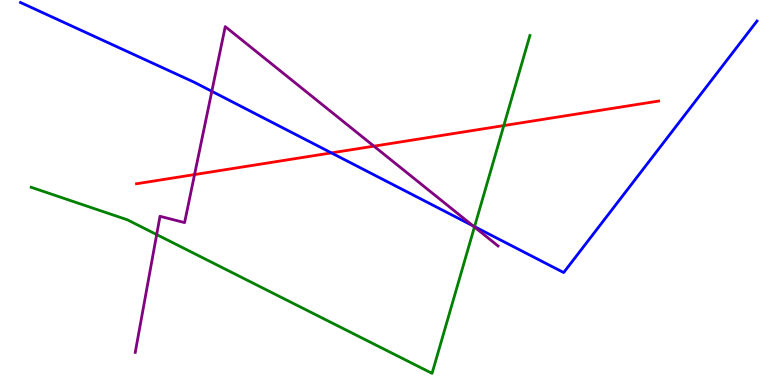[{'lines': ['blue', 'red'], 'intersections': [{'x': 4.28, 'y': 6.03}]}, {'lines': ['green', 'red'], 'intersections': [{'x': 6.5, 'y': 6.74}]}, {'lines': ['purple', 'red'], 'intersections': [{'x': 2.51, 'y': 5.47}, {'x': 4.82, 'y': 6.2}]}, {'lines': ['blue', 'green'], 'intersections': [{'x': 6.12, 'y': 4.11}]}, {'lines': ['blue', 'purple'], 'intersections': [{'x': 2.73, 'y': 7.63}, {'x': 6.1, 'y': 4.13}]}, {'lines': ['green', 'purple'], 'intersections': [{'x': 2.02, 'y': 3.91}, {'x': 6.12, 'y': 4.1}]}]